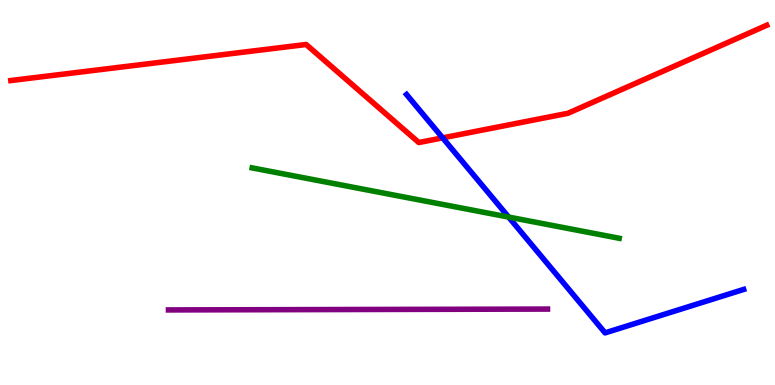[{'lines': ['blue', 'red'], 'intersections': [{'x': 5.71, 'y': 6.42}]}, {'lines': ['green', 'red'], 'intersections': []}, {'lines': ['purple', 'red'], 'intersections': []}, {'lines': ['blue', 'green'], 'intersections': [{'x': 6.56, 'y': 4.36}]}, {'lines': ['blue', 'purple'], 'intersections': []}, {'lines': ['green', 'purple'], 'intersections': []}]